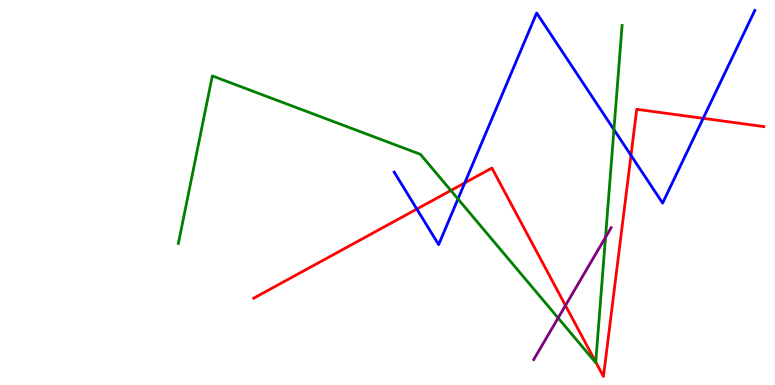[{'lines': ['blue', 'red'], 'intersections': [{'x': 5.38, 'y': 4.57}, {'x': 6.0, 'y': 5.25}, {'x': 8.14, 'y': 5.96}, {'x': 9.07, 'y': 6.93}]}, {'lines': ['green', 'red'], 'intersections': [{'x': 5.82, 'y': 5.05}, {'x': 7.69, 'y': 0.596}]}, {'lines': ['purple', 'red'], 'intersections': [{'x': 7.3, 'y': 2.07}]}, {'lines': ['blue', 'green'], 'intersections': [{'x': 5.91, 'y': 4.83}, {'x': 7.92, 'y': 6.63}]}, {'lines': ['blue', 'purple'], 'intersections': []}, {'lines': ['green', 'purple'], 'intersections': [{'x': 7.2, 'y': 1.74}, {'x': 7.81, 'y': 3.84}]}]